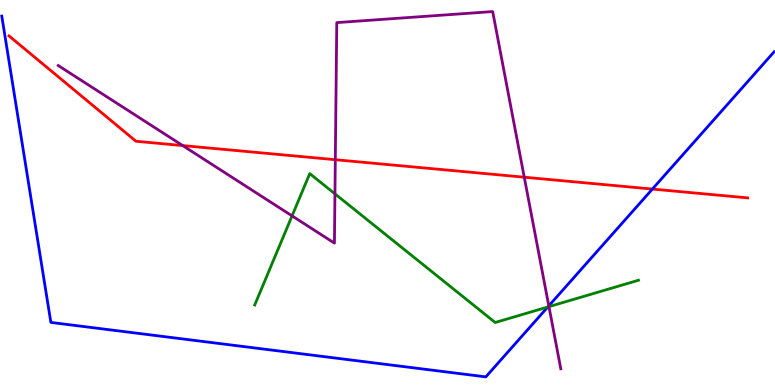[{'lines': ['blue', 'red'], 'intersections': [{'x': 8.42, 'y': 5.09}]}, {'lines': ['green', 'red'], 'intersections': []}, {'lines': ['purple', 'red'], 'intersections': [{'x': 2.36, 'y': 6.22}, {'x': 4.33, 'y': 5.85}, {'x': 6.76, 'y': 5.4}]}, {'lines': ['blue', 'green'], 'intersections': [{'x': 7.07, 'y': 2.03}]}, {'lines': ['blue', 'purple'], 'intersections': [{'x': 7.08, 'y': 2.06}]}, {'lines': ['green', 'purple'], 'intersections': [{'x': 3.77, 'y': 4.39}, {'x': 4.32, 'y': 4.96}, {'x': 7.08, 'y': 2.04}]}]